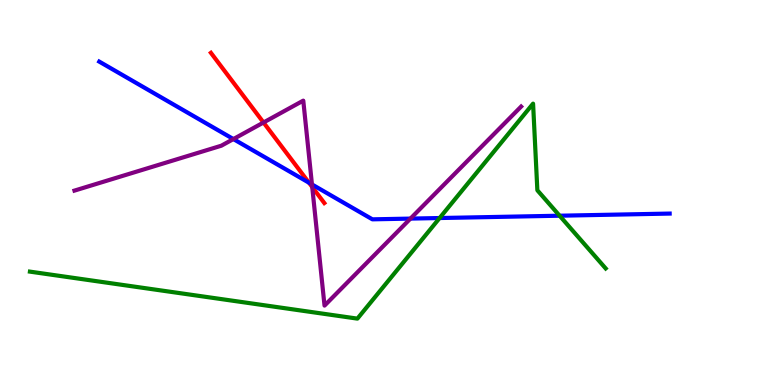[{'lines': ['blue', 'red'], 'intersections': [{'x': 3.99, 'y': 5.25}]}, {'lines': ['green', 'red'], 'intersections': []}, {'lines': ['purple', 'red'], 'intersections': [{'x': 3.4, 'y': 6.82}, {'x': 4.03, 'y': 5.14}]}, {'lines': ['blue', 'green'], 'intersections': [{'x': 5.67, 'y': 4.34}, {'x': 7.22, 'y': 4.4}]}, {'lines': ['blue', 'purple'], 'intersections': [{'x': 3.01, 'y': 6.39}, {'x': 4.03, 'y': 5.21}, {'x': 5.3, 'y': 4.32}]}, {'lines': ['green', 'purple'], 'intersections': []}]